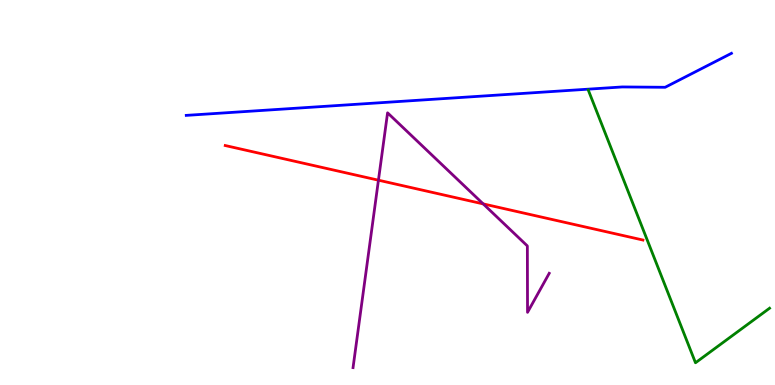[{'lines': ['blue', 'red'], 'intersections': []}, {'lines': ['green', 'red'], 'intersections': []}, {'lines': ['purple', 'red'], 'intersections': [{'x': 4.88, 'y': 5.32}, {'x': 6.23, 'y': 4.7}]}, {'lines': ['blue', 'green'], 'intersections': []}, {'lines': ['blue', 'purple'], 'intersections': []}, {'lines': ['green', 'purple'], 'intersections': []}]